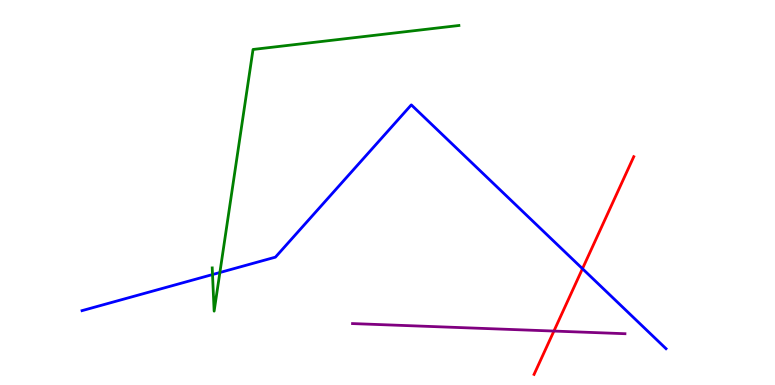[{'lines': ['blue', 'red'], 'intersections': [{'x': 7.52, 'y': 3.02}]}, {'lines': ['green', 'red'], 'intersections': []}, {'lines': ['purple', 'red'], 'intersections': [{'x': 7.15, 'y': 1.4}]}, {'lines': ['blue', 'green'], 'intersections': [{'x': 2.74, 'y': 2.87}, {'x': 2.84, 'y': 2.92}]}, {'lines': ['blue', 'purple'], 'intersections': []}, {'lines': ['green', 'purple'], 'intersections': []}]